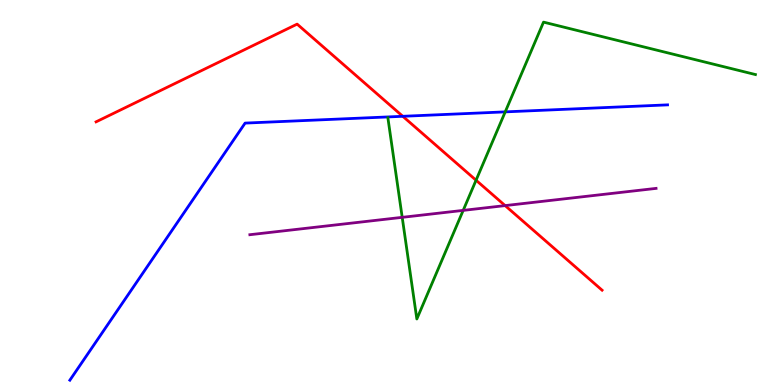[{'lines': ['blue', 'red'], 'intersections': [{'x': 5.2, 'y': 6.98}]}, {'lines': ['green', 'red'], 'intersections': [{'x': 6.14, 'y': 5.32}]}, {'lines': ['purple', 'red'], 'intersections': [{'x': 6.52, 'y': 4.66}]}, {'lines': ['blue', 'green'], 'intersections': [{'x': 6.52, 'y': 7.09}]}, {'lines': ['blue', 'purple'], 'intersections': []}, {'lines': ['green', 'purple'], 'intersections': [{'x': 5.19, 'y': 4.35}, {'x': 5.98, 'y': 4.54}]}]